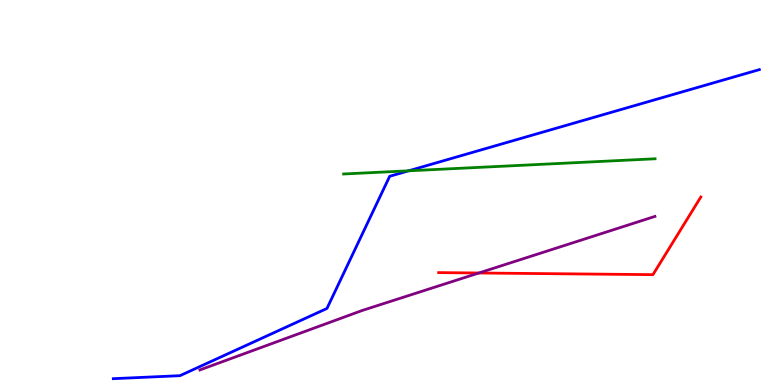[{'lines': ['blue', 'red'], 'intersections': []}, {'lines': ['green', 'red'], 'intersections': []}, {'lines': ['purple', 'red'], 'intersections': [{'x': 6.18, 'y': 2.91}]}, {'lines': ['blue', 'green'], 'intersections': [{'x': 5.27, 'y': 5.56}]}, {'lines': ['blue', 'purple'], 'intersections': []}, {'lines': ['green', 'purple'], 'intersections': []}]